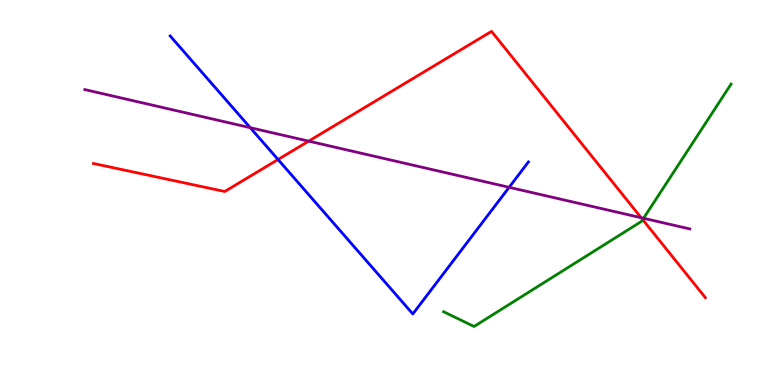[{'lines': ['blue', 'red'], 'intersections': [{'x': 3.59, 'y': 5.86}]}, {'lines': ['green', 'red'], 'intersections': [{'x': 8.29, 'y': 4.3}]}, {'lines': ['purple', 'red'], 'intersections': [{'x': 3.98, 'y': 6.33}, {'x': 8.27, 'y': 4.34}]}, {'lines': ['blue', 'green'], 'intersections': []}, {'lines': ['blue', 'purple'], 'intersections': [{'x': 3.23, 'y': 6.68}, {'x': 6.57, 'y': 5.13}]}, {'lines': ['green', 'purple'], 'intersections': [{'x': 8.3, 'y': 4.33}]}]